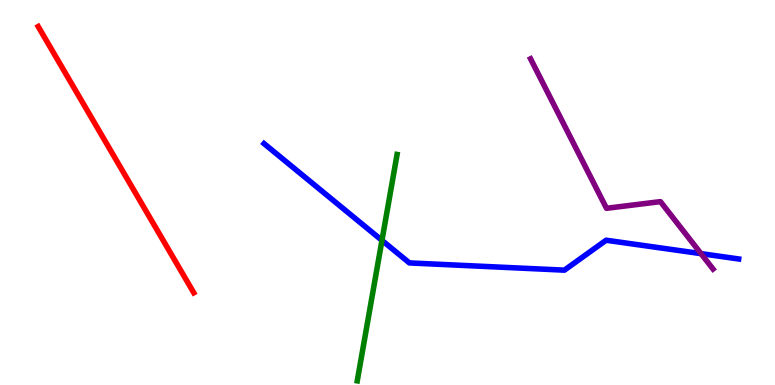[{'lines': ['blue', 'red'], 'intersections': []}, {'lines': ['green', 'red'], 'intersections': []}, {'lines': ['purple', 'red'], 'intersections': []}, {'lines': ['blue', 'green'], 'intersections': [{'x': 4.93, 'y': 3.76}]}, {'lines': ['blue', 'purple'], 'intersections': [{'x': 9.05, 'y': 3.41}]}, {'lines': ['green', 'purple'], 'intersections': []}]